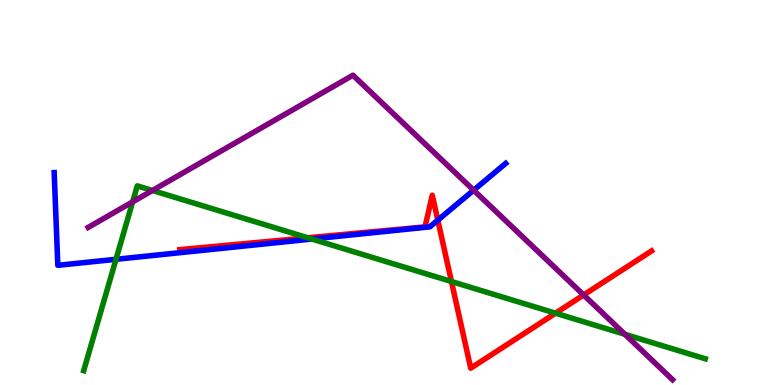[{'lines': ['blue', 'red'], 'intersections': [{'x': 5.65, 'y': 4.28}]}, {'lines': ['green', 'red'], 'intersections': [{'x': 3.97, 'y': 3.82}, {'x': 5.83, 'y': 2.69}, {'x': 7.17, 'y': 1.87}]}, {'lines': ['purple', 'red'], 'intersections': [{'x': 7.53, 'y': 2.34}]}, {'lines': ['blue', 'green'], 'intersections': [{'x': 1.5, 'y': 3.26}, {'x': 4.02, 'y': 3.79}]}, {'lines': ['blue', 'purple'], 'intersections': [{'x': 6.11, 'y': 5.06}]}, {'lines': ['green', 'purple'], 'intersections': [{'x': 1.71, 'y': 4.76}, {'x': 1.97, 'y': 5.05}, {'x': 8.06, 'y': 1.32}]}]